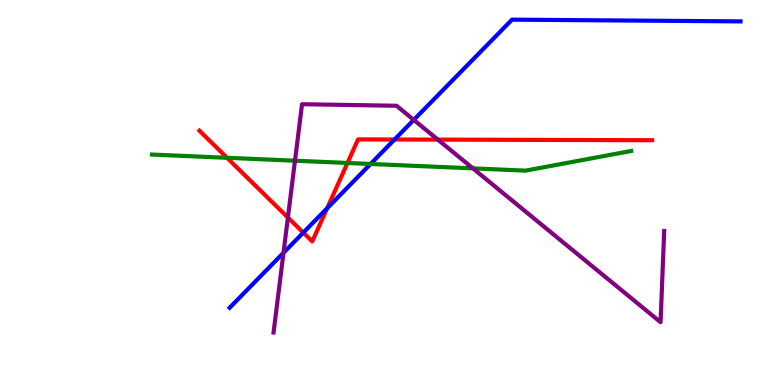[{'lines': ['blue', 'red'], 'intersections': [{'x': 3.91, 'y': 3.96}, {'x': 4.22, 'y': 4.59}, {'x': 5.09, 'y': 6.38}]}, {'lines': ['green', 'red'], 'intersections': [{'x': 2.93, 'y': 5.9}, {'x': 4.48, 'y': 5.77}]}, {'lines': ['purple', 'red'], 'intersections': [{'x': 3.71, 'y': 4.35}, {'x': 5.65, 'y': 6.37}]}, {'lines': ['blue', 'green'], 'intersections': [{'x': 4.78, 'y': 5.74}]}, {'lines': ['blue', 'purple'], 'intersections': [{'x': 3.66, 'y': 3.43}, {'x': 5.34, 'y': 6.89}]}, {'lines': ['green', 'purple'], 'intersections': [{'x': 3.81, 'y': 5.83}, {'x': 6.1, 'y': 5.63}]}]